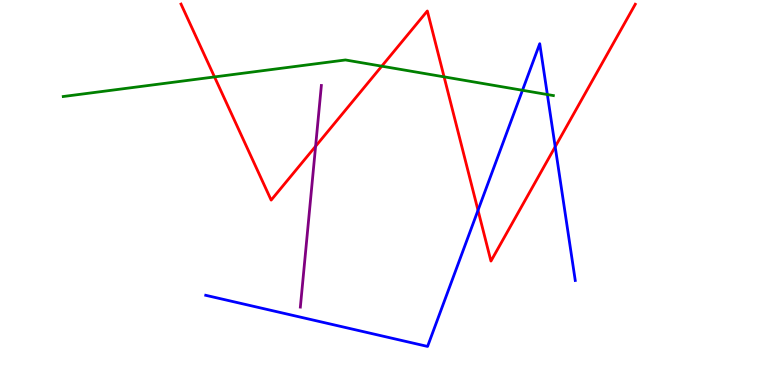[{'lines': ['blue', 'red'], 'intersections': [{'x': 6.17, 'y': 4.54}, {'x': 7.16, 'y': 6.19}]}, {'lines': ['green', 'red'], 'intersections': [{'x': 2.77, 'y': 8.0}, {'x': 4.93, 'y': 8.28}, {'x': 5.73, 'y': 8.0}]}, {'lines': ['purple', 'red'], 'intersections': [{'x': 4.07, 'y': 6.2}]}, {'lines': ['blue', 'green'], 'intersections': [{'x': 6.74, 'y': 7.66}, {'x': 7.06, 'y': 7.54}]}, {'lines': ['blue', 'purple'], 'intersections': []}, {'lines': ['green', 'purple'], 'intersections': []}]